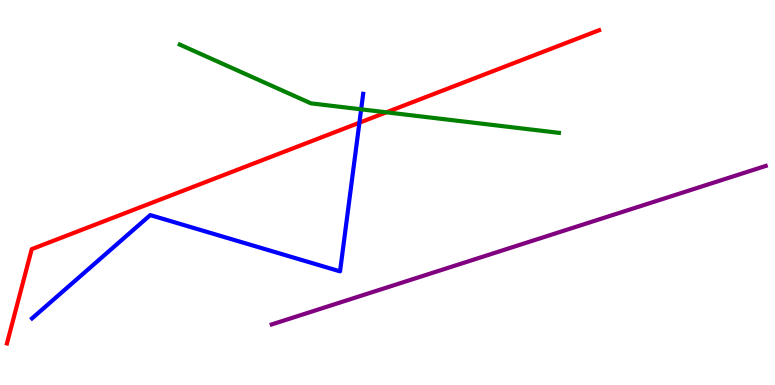[{'lines': ['blue', 'red'], 'intersections': [{'x': 4.64, 'y': 6.81}]}, {'lines': ['green', 'red'], 'intersections': [{'x': 4.98, 'y': 7.08}]}, {'lines': ['purple', 'red'], 'intersections': []}, {'lines': ['blue', 'green'], 'intersections': [{'x': 4.66, 'y': 7.16}]}, {'lines': ['blue', 'purple'], 'intersections': []}, {'lines': ['green', 'purple'], 'intersections': []}]